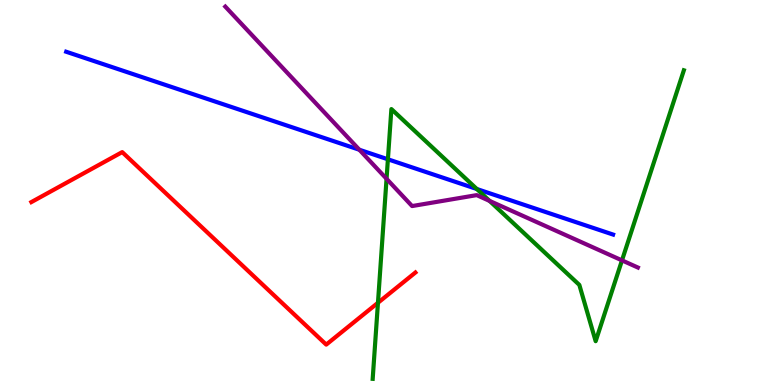[{'lines': ['blue', 'red'], 'intersections': []}, {'lines': ['green', 'red'], 'intersections': [{'x': 4.88, 'y': 2.14}]}, {'lines': ['purple', 'red'], 'intersections': []}, {'lines': ['blue', 'green'], 'intersections': [{'x': 5.01, 'y': 5.86}, {'x': 6.15, 'y': 5.09}]}, {'lines': ['blue', 'purple'], 'intersections': [{'x': 4.64, 'y': 6.11}]}, {'lines': ['green', 'purple'], 'intersections': [{'x': 4.99, 'y': 5.36}, {'x': 6.32, 'y': 4.78}, {'x': 8.03, 'y': 3.24}]}]